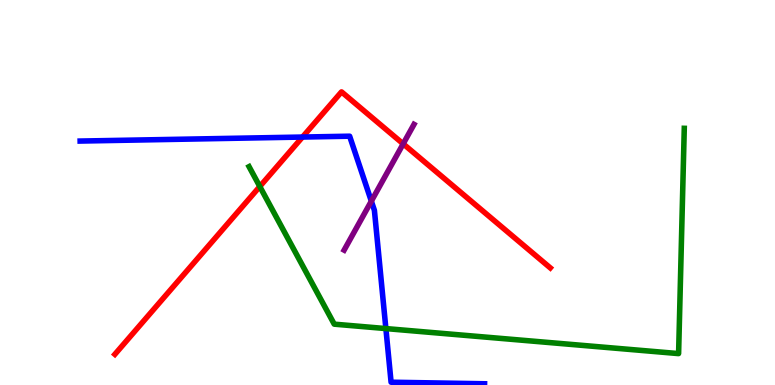[{'lines': ['blue', 'red'], 'intersections': [{'x': 3.9, 'y': 6.44}]}, {'lines': ['green', 'red'], 'intersections': [{'x': 3.35, 'y': 5.16}]}, {'lines': ['purple', 'red'], 'intersections': [{'x': 5.2, 'y': 6.26}]}, {'lines': ['blue', 'green'], 'intersections': [{'x': 4.98, 'y': 1.47}]}, {'lines': ['blue', 'purple'], 'intersections': [{'x': 4.79, 'y': 4.78}]}, {'lines': ['green', 'purple'], 'intersections': []}]